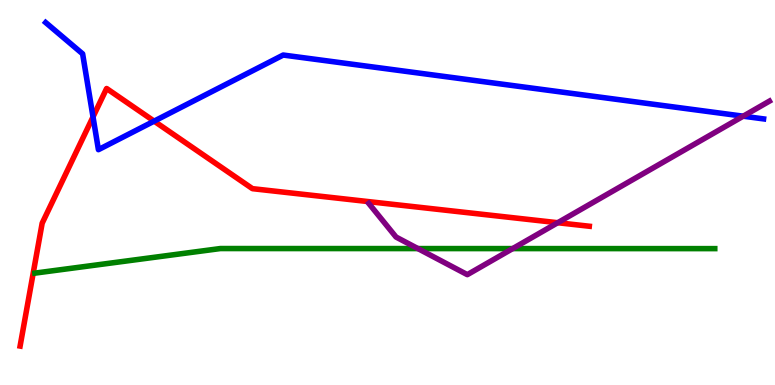[{'lines': ['blue', 'red'], 'intersections': [{'x': 1.2, 'y': 6.96}, {'x': 1.99, 'y': 6.85}]}, {'lines': ['green', 'red'], 'intersections': []}, {'lines': ['purple', 'red'], 'intersections': [{'x': 7.2, 'y': 4.22}]}, {'lines': ['blue', 'green'], 'intersections': []}, {'lines': ['blue', 'purple'], 'intersections': [{'x': 9.59, 'y': 6.98}]}, {'lines': ['green', 'purple'], 'intersections': [{'x': 5.39, 'y': 3.54}, {'x': 6.62, 'y': 3.54}]}]